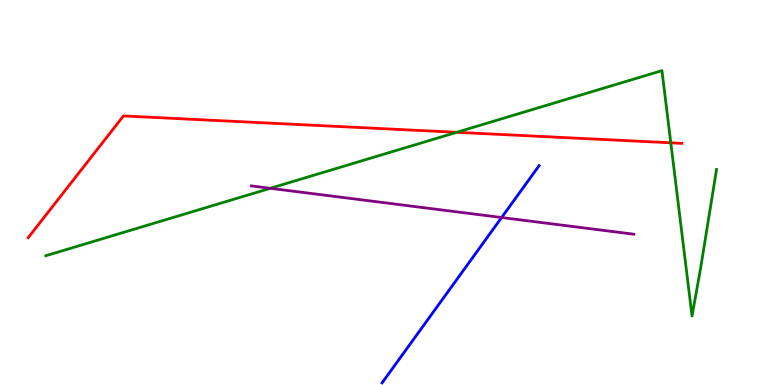[{'lines': ['blue', 'red'], 'intersections': []}, {'lines': ['green', 'red'], 'intersections': [{'x': 5.89, 'y': 6.56}, {'x': 8.66, 'y': 6.29}]}, {'lines': ['purple', 'red'], 'intersections': []}, {'lines': ['blue', 'green'], 'intersections': []}, {'lines': ['blue', 'purple'], 'intersections': [{'x': 6.47, 'y': 4.35}]}, {'lines': ['green', 'purple'], 'intersections': [{'x': 3.49, 'y': 5.11}]}]